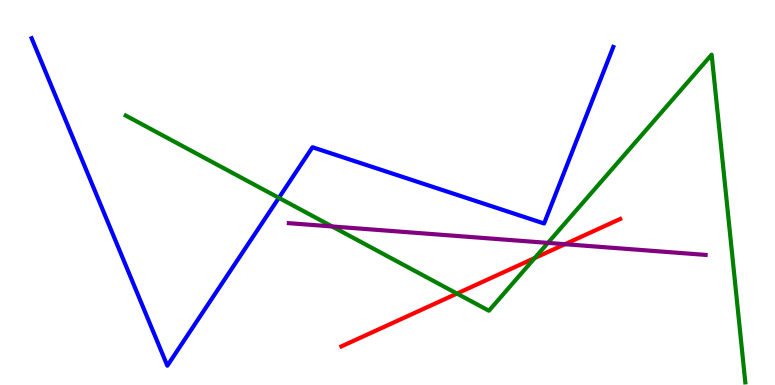[{'lines': ['blue', 'red'], 'intersections': []}, {'lines': ['green', 'red'], 'intersections': [{'x': 5.9, 'y': 2.37}, {'x': 6.9, 'y': 3.3}]}, {'lines': ['purple', 'red'], 'intersections': [{'x': 7.29, 'y': 3.66}]}, {'lines': ['blue', 'green'], 'intersections': [{'x': 3.6, 'y': 4.86}]}, {'lines': ['blue', 'purple'], 'intersections': []}, {'lines': ['green', 'purple'], 'intersections': [{'x': 4.29, 'y': 4.12}, {'x': 7.07, 'y': 3.69}]}]